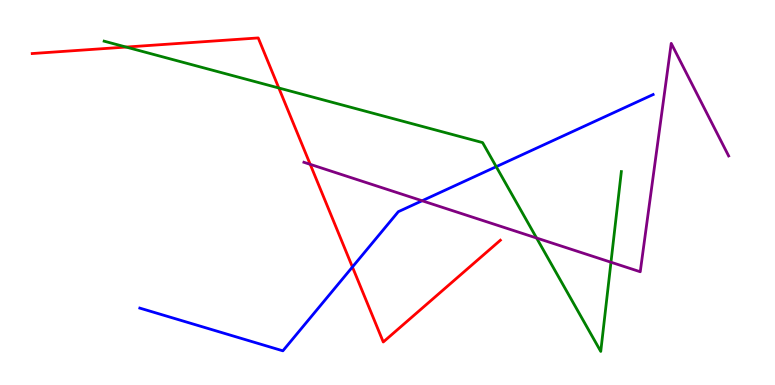[{'lines': ['blue', 'red'], 'intersections': [{'x': 4.55, 'y': 3.07}]}, {'lines': ['green', 'red'], 'intersections': [{'x': 1.63, 'y': 8.78}, {'x': 3.6, 'y': 7.71}]}, {'lines': ['purple', 'red'], 'intersections': [{'x': 4.0, 'y': 5.73}]}, {'lines': ['blue', 'green'], 'intersections': [{'x': 6.4, 'y': 5.67}]}, {'lines': ['blue', 'purple'], 'intersections': [{'x': 5.45, 'y': 4.79}]}, {'lines': ['green', 'purple'], 'intersections': [{'x': 6.92, 'y': 3.82}, {'x': 7.88, 'y': 3.19}]}]